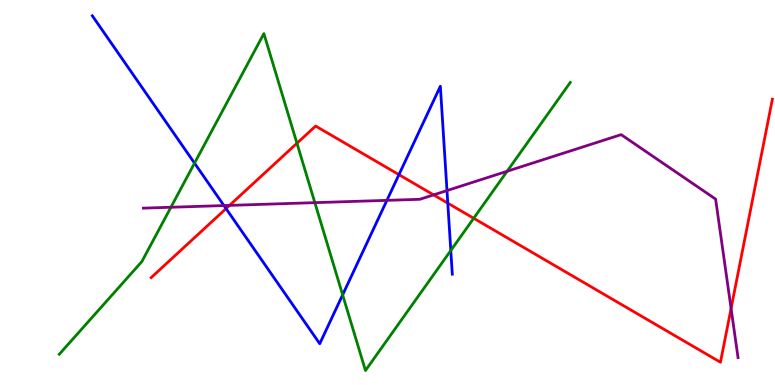[{'lines': ['blue', 'red'], 'intersections': [{'x': 2.92, 'y': 4.58}, {'x': 5.15, 'y': 5.46}, {'x': 5.78, 'y': 4.72}]}, {'lines': ['green', 'red'], 'intersections': [{'x': 3.83, 'y': 6.28}, {'x': 6.11, 'y': 4.33}]}, {'lines': ['purple', 'red'], 'intersections': [{'x': 2.96, 'y': 4.67}, {'x': 5.59, 'y': 4.94}, {'x': 9.43, 'y': 1.99}]}, {'lines': ['blue', 'green'], 'intersections': [{'x': 2.51, 'y': 5.76}, {'x': 4.42, 'y': 2.34}, {'x': 5.82, 'y': 3.49}]}, {'lines': ['blue', 'purple'], 'intersections': [{'x': 2.89, 'y': 4.66}, {'x': 4.99, 'y': 4.8}, {'x': 5.77, 'y': 5.05}]}, {'lines': ['green', 'purple'], 'intersections': [{'x': 2.21, 'y': 4.62}, {'x': 4.06, 'y': 4.74}, {'x': 6.54, 'y': 5.55}]}]